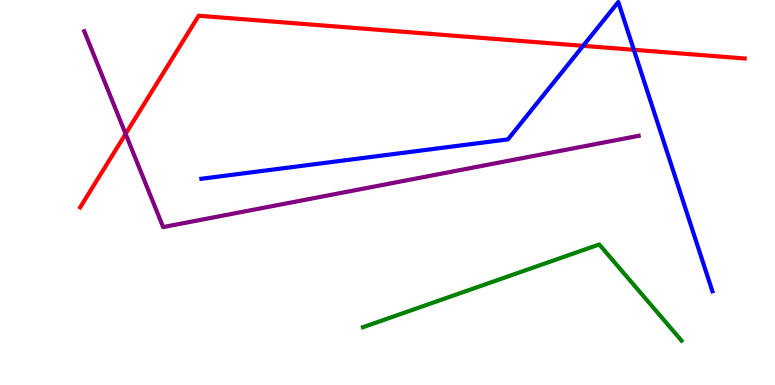[{'lines': ['blue', 'red'], 'intersections': [{'x': 7.52, 'y': 8.81}, {'x': 8.18, 'y': 8.71}]}, {'lines': ['green', 'red'], 'intersections': []}, {'lines': ['purple', 'red'], 'intersections': [{'x': 1.62, 'y': 6.52}]}, {'lines': ['blue', 'green'], 'intersections': []}, {'lines': ['blue', 'purple'], 'intersections': []}, {'lines': ['green', 'purple'], 'intersections': []}]